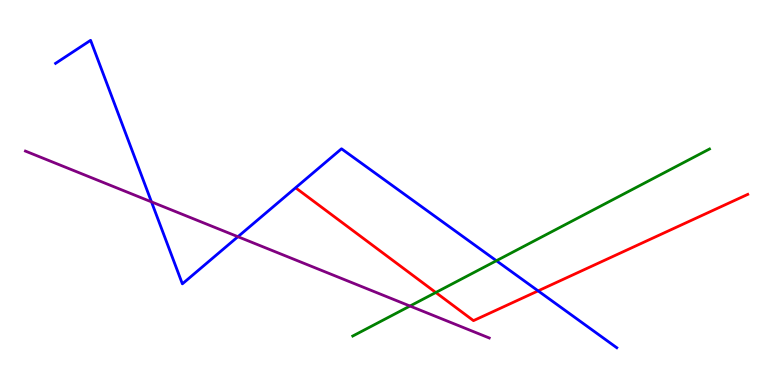[{'lines': ['blue', 'red'], 'intersections': [{'x': 6.94, 'y': 2.44}]}, {'lines': ['green', 'red'], 'intersections': [{'x': 5.62, 'y': 2.4}]}, {'lines': ['purple', 'red'], 'intersections': []}, {'lines': ['blue', 'green'], 'intersections': [{'x': 6.41, 'y': 3.23}]}, {'lines': ['blue', 'purple'], 'intersections': [{'x': 1.95, 'y': 4.76}, {'x': 3.07, 'y': 3.85}]}, {'lines': ['green', 'purple'], 'intersections': [{'x': 5.29, 'y': 2.05}]}]